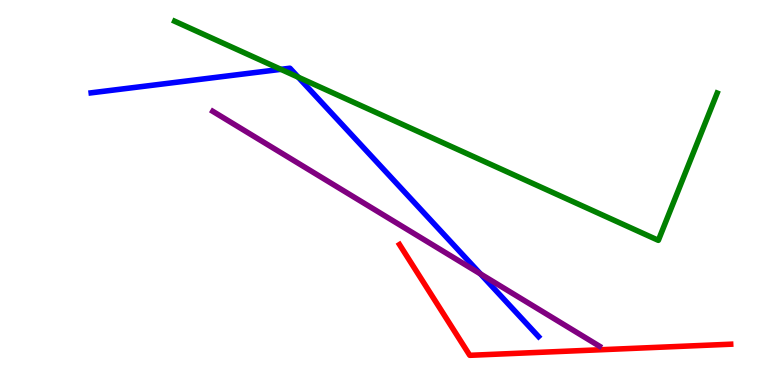[{'lines': ['blue', 'red'], 'intersections': []}, {'lines': ['green', 'red'], 'intersections': []}, {'lines': ['purple', 'red'], 'intersections': []}, {'lines': ['blue', 'green'], 'intersections': [{'x': 3.62, 'y': 8.2}, {'x': 3.85, 'y': 7.99}]}, {'lines': ['blue', 'purple'], 'intersections': [{'x': 6.2, 'y': 2.88}]}, {'lines': ['green', 'purple'], 'intersections': []}]